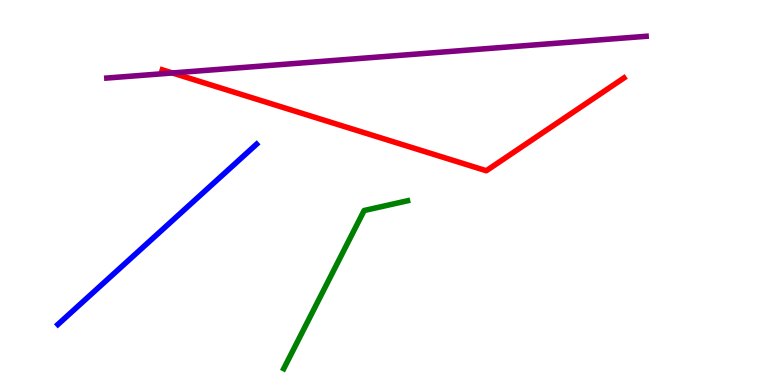[{'lines': ['blue', 'red'], 'intersections': []}, {'lines': ['green', 'red'], 'intersections': []}, {'lines': ['purple', 'red'], 'intersections': [{'x': 2.22, 'y': 8.1}]}, {'lines': ['blue', 'green'], 'intersections': []}, {'lines': ['blue', 'purple'], 'intersections': []}, {'lines': ['green', 'purple'], 'intersections': []}]